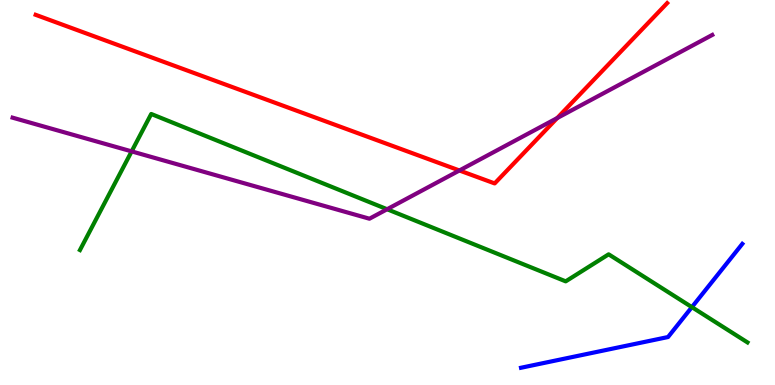[{'lines': ['blue', 'red'], 'intersections': []}, {'lines': ['green', 'red'], 'intersections': []}, {'lines': ['purple', 'red'], 'intersections': [{'x': 5.93, 'y': 5.57}, {'x': 7.19, 'y': 6.93}]}, {'lines': ['blue', 'green'], 'intersections': [{'x': 8.93, 'y': 2.02}]}, {'lines': ['blue', 'purple'], 'intersections': []}, {'lines': ['green', 'purple'], 'intersections': [{'x': 1.7, 'y': 6.07}, {'x': 5.0, 'y': 4.57}]}]